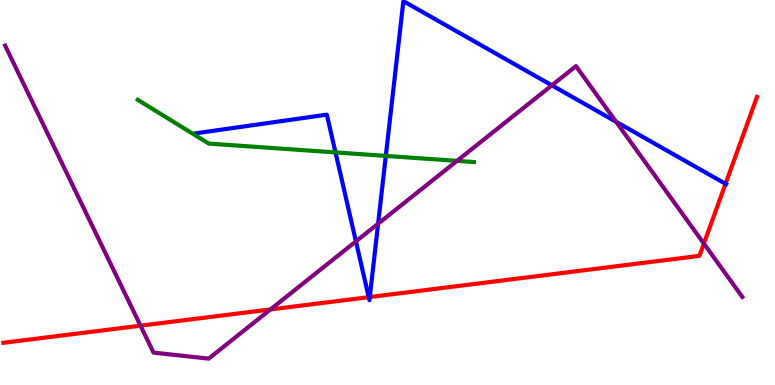[{'lines': ['blue', 'red'], 'intersections': [{'x': 4.76, 'y': 2.28}, {'x': 4.77, 'y': 2.28}, {'x': 9.36, 'y': 5.23}]}, {'lines': ['green', 'red'], 'intersections': []}, {'lines': ['purple', 'red'], 'intersections': [{'x': 1.81, 'y': 1.54}, {'x': 3.49, 'y': 1.96}, {'x': 9.08, 'y': 3.67}]}, {'lines': ['blue', 'green'], 'intersections': [{'x': 4.33, 'y': 6.04}, {'x': 4.98, 'y': 5.95}]}, {'lines': ['blue', 'purple'], 'intersections': [{'x': 4.59, 'y': 3.73}, {'x': 4.88, 'y': 4.19}, {'x': 7.12, 'y': 7.78}, {'x': 7.95, 'y': 6.84}]}, {'lines': ['green', 'purple'], 'intersections': [{'x': 5.9, 'y': 5.82}]}]